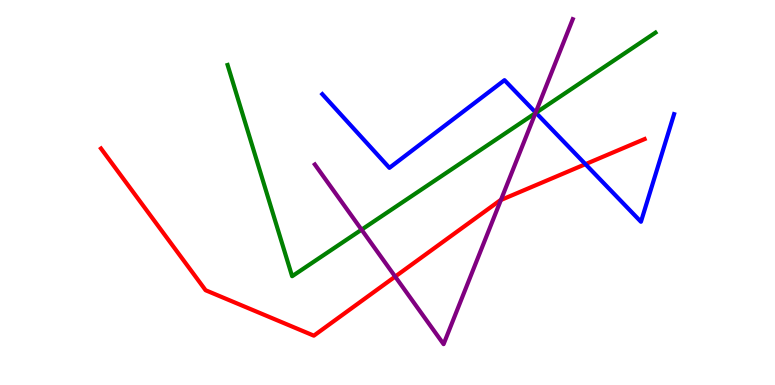[{'lines': ['blue', 'red'], 'intersections': [{'x': 7.55, 'y': 5.74}]}, {'lines': ['green', 'red'], 'intersections': []}, {'lines': ['purple', 'red'], 'intersections': [{'x': 5.1, 'y': 2.82}, {'x': 6.46, 'y': 4.8}]}, {'lines': ['blue', 'green'], 'intersections': [{'x': 6.92, 'y': 7.07}]}, {'lines': ['blue', 'purple'], 'intersections': [{'x': 6.91, 'y': 7.08}]}, {'lines': ['green', 'purple'], 'intersections': [{'x': 4.67, 'y': 4.03}, {'x': 6.91, 'y': 7.06}]}]